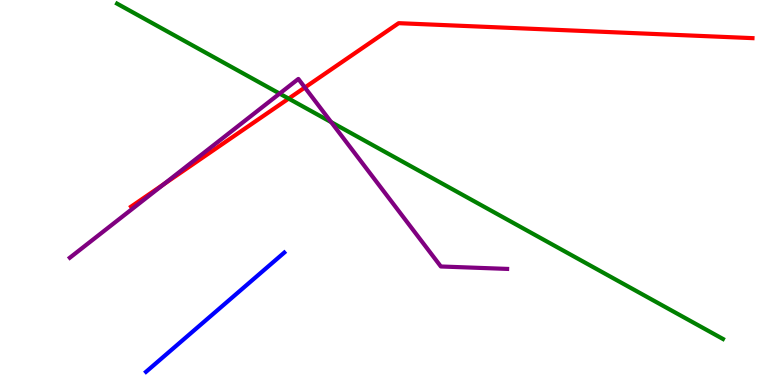[{'lines': ['blue', 'red'], 'intersections': []}, {'lines': ['green', 'red'], 'intersections': [{'x': 3.72, 'y': 7.44}]}, {'lines': ['purple', 'red'], 'intersections': [{'x': 2.11, 'y': 5.21}, {'x': 3.93, 'y': 7.73}]}, {'lines': ['blue', 'green'], 'intersections': []}, {'lines': ['blue', 'purple'], 'intersections': []}, {'lines': ['green', 'purple'], 'intersections': [{'x': 3.61, 'y': 7.57}, {'x': 4.27, 'y': 6.83}]}]